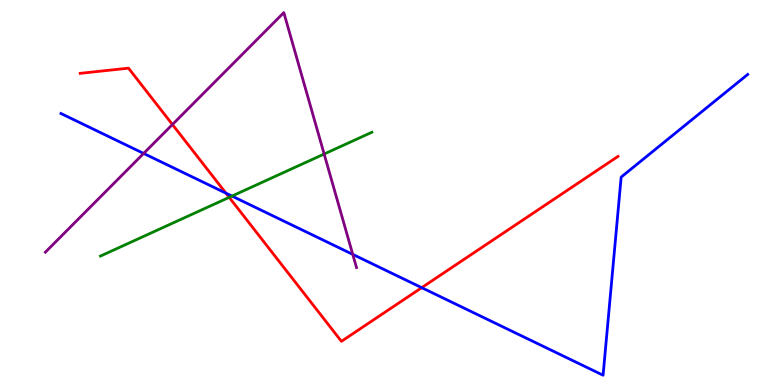[{'lines': ['blue', 'red'], 'intersections': [{'x': 2.92, 'y': 4.98}, {'x': 5.44, 'y': 2.53}]}, {'lines': ['green', 'red'], 'intersections': [{'x': 2.96, 'y': 4.87}]}, {'lines': ['purple', 'red'], 'intersections': [{'x': 2.22, 'y': 6.77}]}, {'lines': ['blue', 'green'], 'intersections': [{'x': 2.99, 'y': 4.91}]}, {'lines': ['blue', 'purple'], 'intersections': [{'x': 1.85, 'y': 6.01}, {'x': 4.55, 'y': 3.39}]}, {'lines': ['green', 'purple'], 'intersections': [{'x': 4.18, 'y': 6.0}]}]